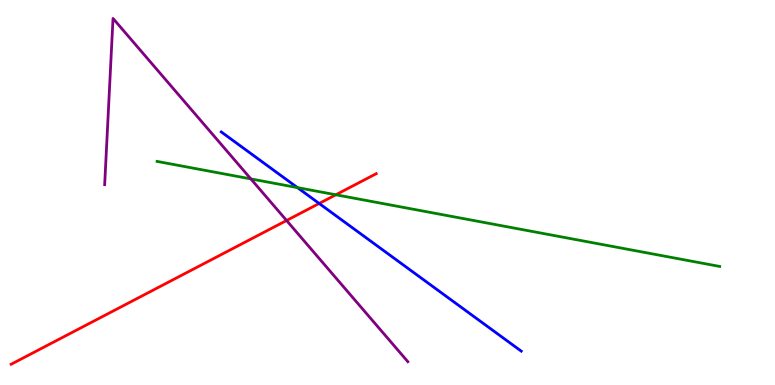[{'lines': ['blue', 'red'], 'intersections': [{'x': 4.12, 'y': 4.71}]}, {'lines': ['green', 'red'], 'intersections': [{'x': 4.33, 'y': 4.94}]}, {'lines': ['purple', 'red'], 'intersections': [{'x': 3.7, 'y': 4.27}]}, {'lines': ['blue', 'green'], 'intersections': [{'x': 3.84, 'y': 5.13}]}, {'lines': ['blue', 'purple'], 'intersections': []}, {'lines': ['green', 'purple'], 'intersections': [{'x': 3.24, 'y': 5.35}]}]